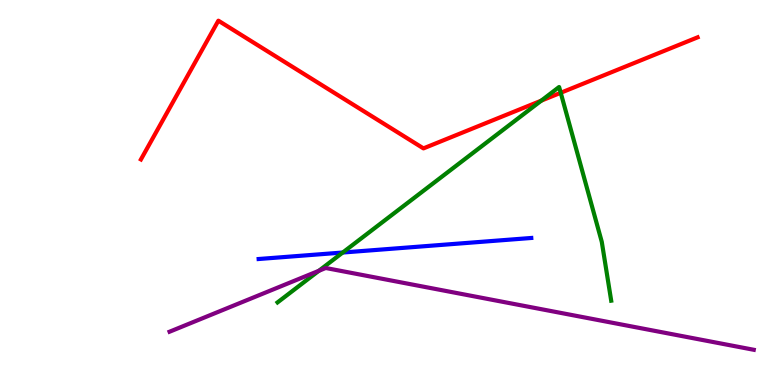[{'lines': ['blue', 'red'], 'intersections': []}, {'lines': ['green', 'red'], 'intersections': [{'x': 6.98, 'y': 7.39}, {'x': 7.24, 'y': 7.59}]}, {'lines': ['purple', 'red'], 'intersections': []}, {'lines': ['blue', 'green'], 'intersections': [{'x': 4.42, 'y': 3.44}]}, {'lines': ['blue', 'purple'], 'intersections': []}, {'lines': ['green', 'purple'], 'intersections': [{'x': 4.11, 'y': 2.97}]}]